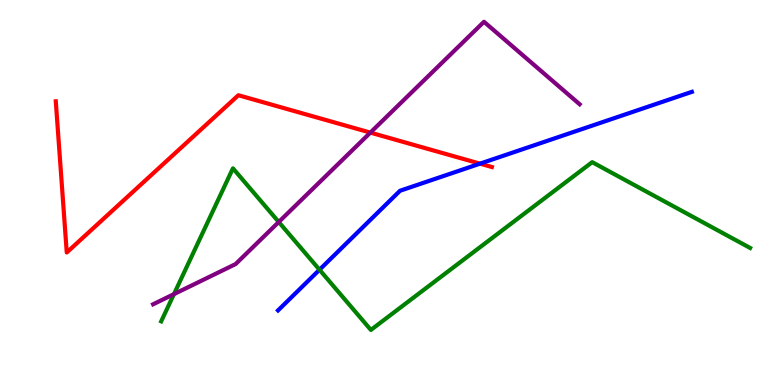[{'lines': ['blue', 'red'], 'intersections': [{'x': 6.19, 'y': 5.75}]}, {'lines': ['green', 'red'], 'intersections': []}, {'lines': ['purple', 'red'], 'intersections': [{'x': 4.78, 'y': 6.56}]}, {'lines': ['blue', 'green'], 'intersections': [{'x': 4.12, 'y': 2.99}]}, {'lines': ['blue', 'purple'], 'intersections': []}, {'lines': ['green', 'purple'], 'intersections': [{'x': 2.24, 'y': 2.36}, {'x': 3.6, 'y': 4.23}]}]